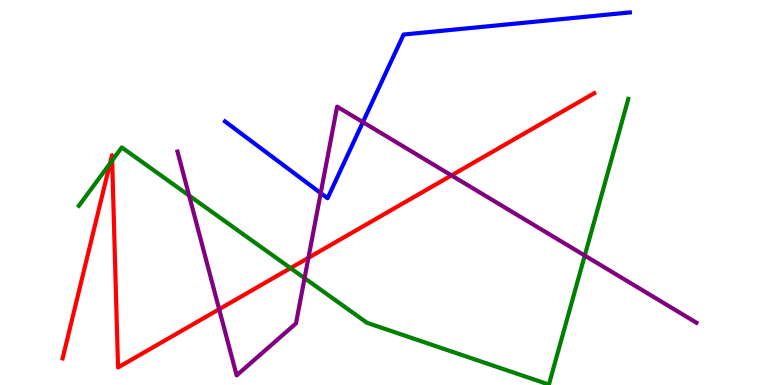[{'lines': ['blue', 'red'], 'intersections': []}, {'lines': ['green', 'red'], 'intersections': [{'x': 1.42, 'y': 5.75}, {'x': 1.45, 'y': 5.83}, {'x': 3.75, 'y': 3.04}]}, {'lines': ['purple', 'red'], 'intersections': [{'x': 2.83, 'y': 1.97}, {'x': 3.98, 'y': 3.3}, {'x': 5.83, 'y': 5.44}]}, {'lines': ['blue', 'green'], 'intersections': []}, {'lines': ['blue', 'purple'], 'intersections': [{'x': 4.14, 'y': 4.98}, {'x': 4.68, 'y': 6.83}]}, {'lines': ['green', 'purple'], 'intersections': [{'x': 2.44, 'y': 4.92}, {'x': 3.93, 'y': 2.78}, {'x': 7.55, 'y': 3.36}]}]